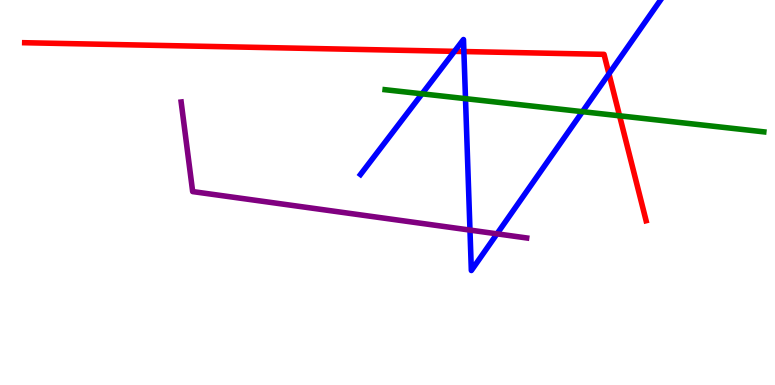[{'lines': ['blue', 'red'], 'intersections': [{'x': 5.86, 'y': 8.67}, {'x': 5.99, 'y': 8.66}, {'x': 7.86, 'y': 8.08}]}, {'lines': ['green', 'red'], 'intersections': [{'x': 7.99, 'y': 6.99}]}, {'lines': ['purple', 'red'], 'intersections': []}, {'lines': ['blue', 'green'], 'intersections': [{'x': 5.45, 'y': 7.56}, {'x': 6.01, 'y': 7.44}, {'x': 7.52, 'y': 7.1}]}, {'lines': ['blue', 'purple'], 'intersections': [{'x': 6.06, 'y': 4.02}, {'x': 6.41, 'y': 3.93}]}, {'lines': ['green', 'purple'], 'intersections': []}]